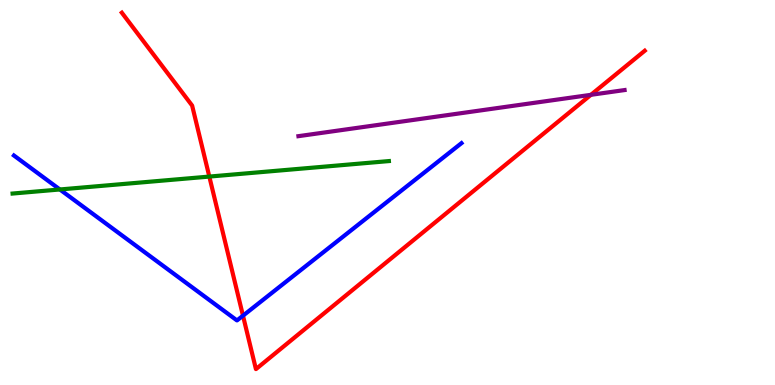[{'lines': ['blue', 'red'], 'intersections': [{'x': 3.14, 'y': 1.8}]}, {'lines': ['green', 'red'], 'intersections': [{'x': 2.7, 'y': 5.41}]}, {'lines': ['purple', 'red'], 'intersections': [{'x': 7.62, 'y': 7.54}]}, {'lines': ['blue', 'green'], 'intersections': [{'x': 0.772, 'y': 5.08}]}, {'lines': ['blue', 'purple'], 'intersections': []}, {'lines': ['green', 'purple'], 'intersections': []}]